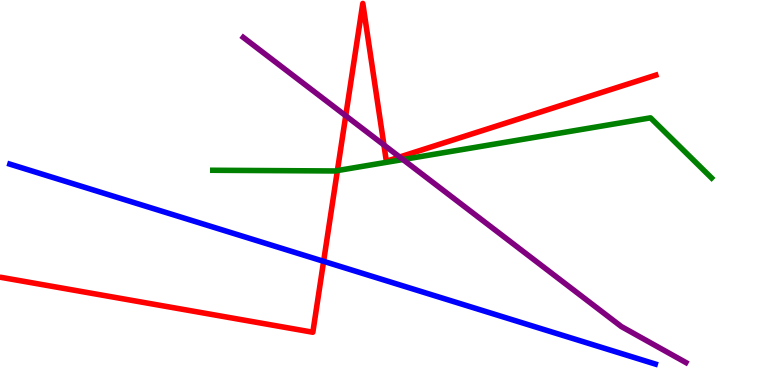[{'lines': ['blue', 'red'], 'intersections': [{'x': 4.18, 'y': 3.21}]}, {'lines': ['green', 'red'], 'intersections': [{'x': 4.35, 'y': 5.57}]}, {'lines': ['purple', 'red'], 'intersections': [{'x': 4.46, 'y': 6.99}, {'x': 4.95, 'y': 6.23}, {'x': 5.16, 'y': 5.92}]}, {'lines': ['blue', 'green'], 'intersections': []}, {'lines': ['blue', 'purple'], 'intersections': []}, {'lines': ['green', 'purple'], 'intersections': [{'x': 5.2, 'y': 5.86}]}]